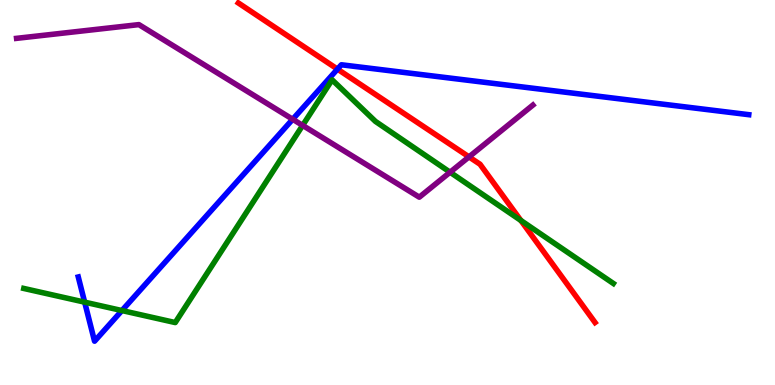[{'lines': ['blue', 'red'], 'intersections': [{'x': 4.35, 'y': 8.2}]}, {'lines': ['green', 'red'], 'intersections': [{'x': 6.72, 'y': 4.27}]}, {'lines': ['purple', 'red'], 'intersections': [{'x': 6.05, 'y': 5.93}]}, {'lines': ['blue', 'green'], 'intersections': [{'x': 1.09, 'y': 2.15}, {'x': 1.57, 'y': 1.93}]}, {'lines': ['blue', 'purple'], 'intersections': [{'x': 3.78, 'y': 6.9}]}, {'lines': ['green', 'purple'], 'intersections': [{'x': 3.91, 'y': 6.74}, {'x': 5.81, 'y': 5.53}]}]